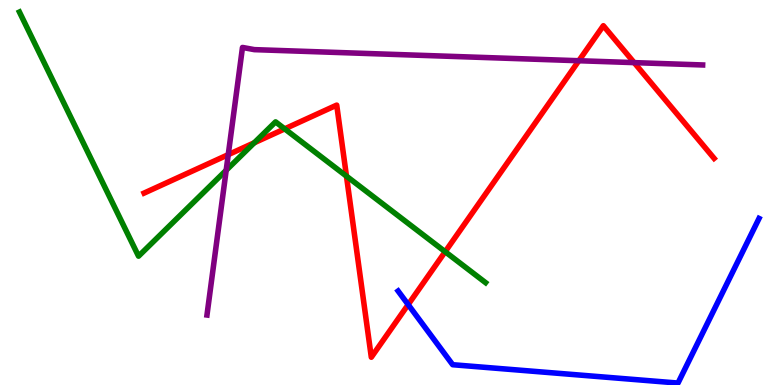[{'lines': ['blue', 'red'], 'intersections': [{'x': 5.27, 'y': 2.09}]}, {'lines': ['green', 'red'], 'intersections': [{'x': 3.28, 'y': 6.29}, {'x': 3.67, 'y': 6.65}, {'x': 4.47, 'y': 5.42}, {'x': 5.74, 'y': 3.46}]}, {'lines': ['purple', 'red'], 'intersections': [{'x': 2.95, 'y': 5.98}, {'x': 7.47, 'y': 8.42}, {'x': 8.18, 'y': 8.37}]}, {'lines': ['blue', 'green'], 'intersections': []}, {'lines': ['blue', 'purple'], 'intersections': []}, {'lines': ['green', 'purple'], 'intersections': [{'x': 2.92, 'y': 5.58}]}]